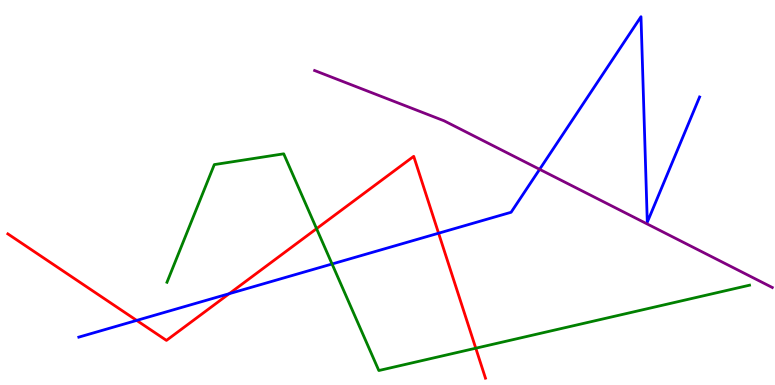[{'lines': ['blue', 'red'], 'intersections': [{'x': 1.76, 'y': 1.68}, {'x': 2.96, 'y': 2.37}, {'x': 5.66, 'y': 3.94}]}, {'lines': ['green', 'red'], 'intersections': [{'x': 4.08, 'y': 4.06}, {'x': 6.14, 'y': 0.955}]}, {'lines': ['purple', 'red'], 'intersections': []}, {'lines': ['blue', 'green'], 'intersections': [{'x': 4.28, 'y': 3.14}]}, {'lines': ['blue', 'purple'], 'intersections': [{'x': 6.96, 'y': 5.6}]}, {'lines': ['green', 'purple'], 'intersections': []}]